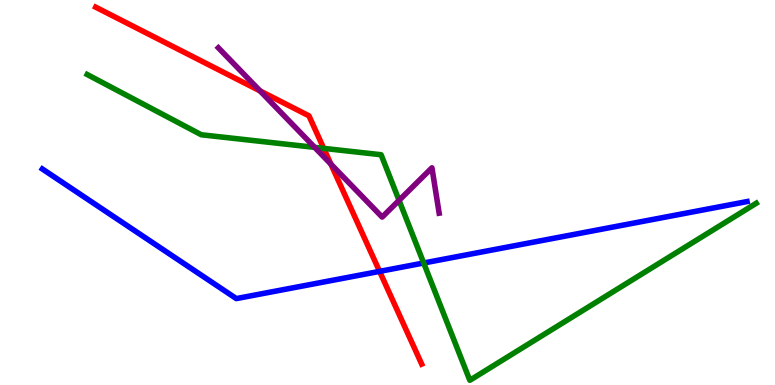[{'lines': ['blue', 'red'], 'intersections': [{'x': 4.9, 'y': 2.95}]}, {'lines': ['green', 'red'], 'intersections': [{'x': 4.18, 'y': 6.15}]}, {'lines': ['purple', 'red'], 'intersections': [{'x': 3.36, 'y': 7.64}, {'x': 4.27, 'y': 5.74}]}, {'lines': ['blue', 'green'], 'intersections': [{'x': 5.47, 'y': 3.17}]}, {'lines': ['blue', 'purple'], 'intersections': []}, {'lines': ['green', 'purple'], 'intersections': [{'x': 4.06, 'y': 6.17}, {'x': 5.15, 'y': 4.8}]}]